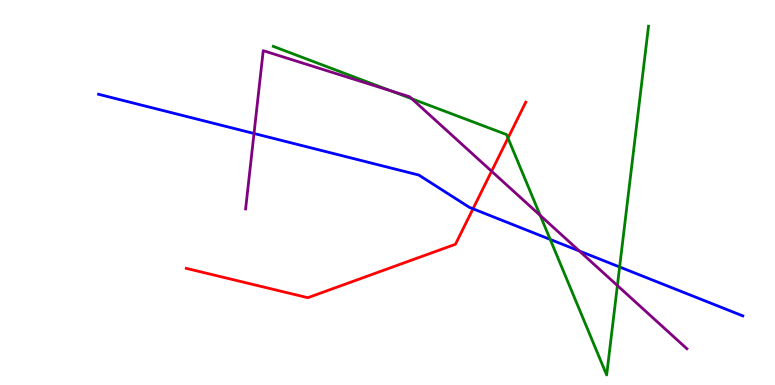[{'lines': ['blue', 'red'], 'intersections': [{'x': 6.1, 'y': 4.58}]}, {'lines': ['green', 'red'], 'intersections': [{'x': 6.55, 'y': 6.41}]}, {'lines': ['purple', 'red'], 'intersections': [{'x': 6.34, 'y': 5.55}]}, {'lines': ['blue', 'green'], 'intersections': [{'x': 7.1, 'y': 3.78}, {'x': 8.0, 'y': 3.07}]}, {'lines': ['blue', 'purple'], 'intersections': [{'x': 3.28, 'y': 6.53}, {'x': 7.48, 'y': 3.48}]}, {'lines': ['green', 'purple'], 'intersections': [{'x': 5.05, 'y': 7.64}, {'x': 5.31, 'y': 7.44}, {'x': 6.97, 'y': 4.4}, {'x': 7.97, 'y': 2.58}]}]